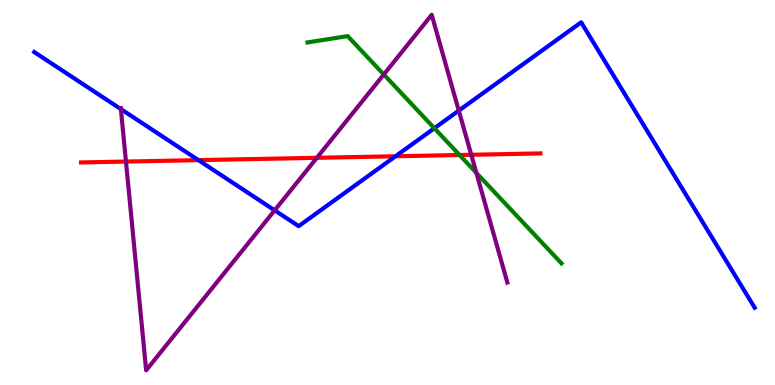[{'lines': ['blue', 'red'], 'intersections': [{'x': 2.56, 'y': 5.84}, {'x': 5.1, 'y': 5.94}]}, {'lines': ['green', 'red'], 'intersections': [{'x': 5.93, 'y': 5.97}]}, {'lines': ['purple', 'red'], 'intersections': [{'x': 1.63, 'y': 5.8}, {'x': 4.09, 'y': 5.9}, {'x': 6.08, 'y': 5.98}]}, {'lines': ['blue', 'green'], 'intersections': [{'x': 5.6, 'y': 6.67}]}, {'lines': ['blue', 'purple'], 'intersections': [{'x': 1.56, 'y': 7.17}, {'x': 3.54, 'y': 4.54}, {'x': 5.92, 'y': 7.13}]}, {'lines': ['green', 'purple'], 'intersections': [{'x': 4.95, 'y': 8.07}, {'x': 6.15, 'y': 5.51}]}]